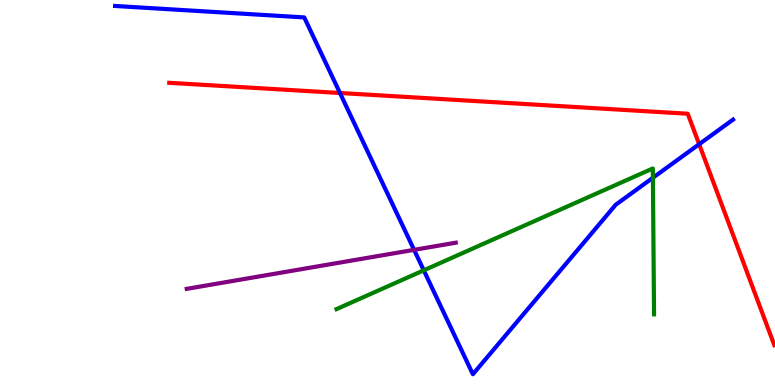[{'lines': ['blue', 'red'], 'intersections': [{'x': 4.39, 'y': 7.58}, {'x': 9.02, 'y': 6.25}]}, {'lines': ['green', 'red'], 'intersections': []}, {'lines': ['purple', 'red'], 'intersections': []}, {'lines': ['blue', 'green'], 'intersections': [{'x': 5.47, 'y': 2.98}, {'x': 8.42, 'y': 5.38}]}, {'lines': ['blue', 'purple'], 'intersections': [{'x': 5.34, 'y': 3.51}]}, {'lines': ['green', 'purple'], 'intersections': []}]